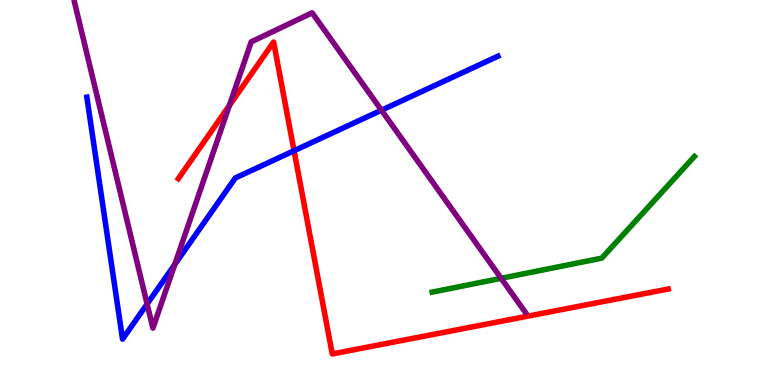[{'lines': ['blue', 'red'], 'intersections': [{'x': 3.79, 'y': 6.08}]}, {'lines': ['green', 'red'], 'intersections': []}, {'lines': ['purple', 'red'], 'intersections': [{'x': 2.96, 'y': 7.26}]}, {'lines': ['blue', 'green'], 'intersections': []}, {'lines': ['blue', 'purple'], 'intersections': [{'x': 1.9, 'y': 2.1}, {'x': 2.25, 'y': 3.13}, {'x': 4.92, 'y': 7.14}]}, {'lines': ['green', 'purple'], 'intersections': [{'x': 6.47, 'y': 2.77}]}]